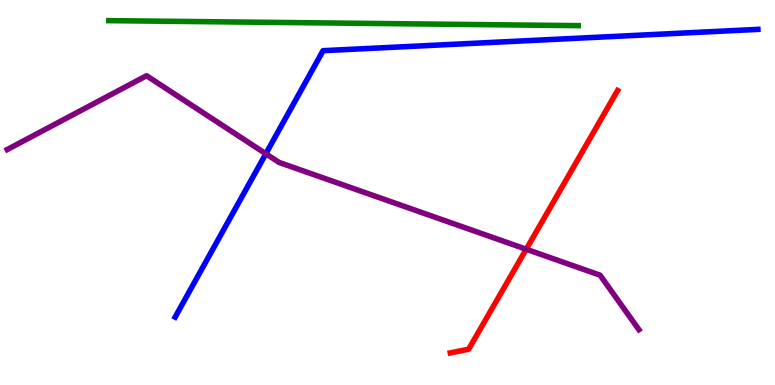[{'lines': ['blue', 'red'], 'intersections': []}, {'lines': ['green', 'red'], 'intersections': []}, {'lines': ['purple', 'red'], 'intersections': [{'x': 6.79, 'y': 3.53}]}, {'lines': ['blue', 'green'], 'intersections': []}, {'lines': ['blue', 'purple'], 'intersections': [{'x': 3.43, 'y': 6.01}]}, {'lines': ['green', 'purple'], 'intersections': []}]